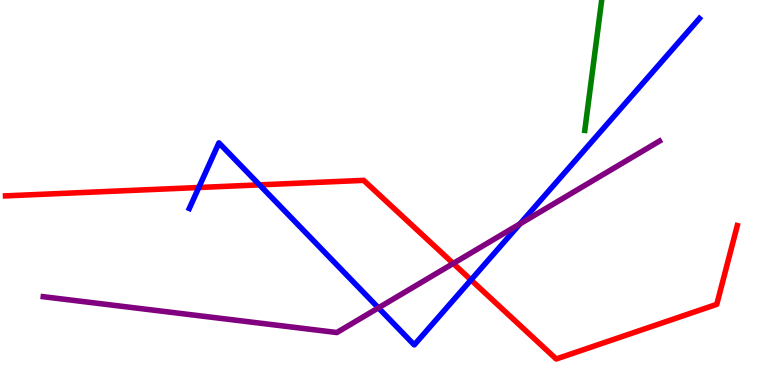[{'lines': ['blue', 'red'], 'intersections': [{'x': 2.56, 'y': 5.13}, {'x': 3.35, 'y': 5.2}, {'x': 6.08, 'y': 2.73}]}, {'lines': ['green', 'red'], 'intersections': []}, {'lines': ['purple', 'red'], 'intersections': [{'x': 5.85, 'y': 3.16}]}, {'lines': ['blue', 'green'], 'intersections': []}, {'lines': ['blue', 'purple'], 'intersections': [{'x': 4.88, 'y': 2.0}, {'x': 6.71, 'y': 4.19}]}, {'lines': ['green', 'purple'], 'intersections': []}]